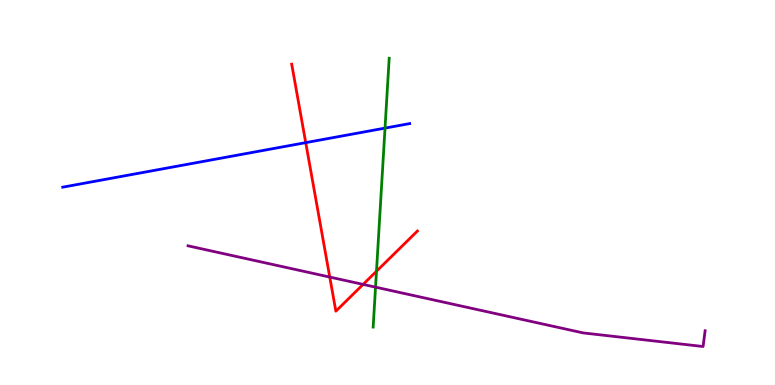[{'lines': ['blue', 'red'], 'intersections': [{'x': 3.94, 'y': 6.3}]}, {'lines': ['green', 'red'], 'intersections': [{'x': 4.86, 'y': 2.95}]}, {'lines': ['purple', 'red'], 'intersections': [{'x': 4.25, 'y': 2.8}, {'x': 4.69, 'y': 2.61}]}, {'lines': ['blue', 'green'], 'intersections': [{'x': 4.97, 'y': 6.67}]}, {'lines': ['blue', 'purple'], 'intersections': []}, {'lines': ['green', 'purple'], 'intersections': [{'x': 4.85, 'y': 2.54}]}]